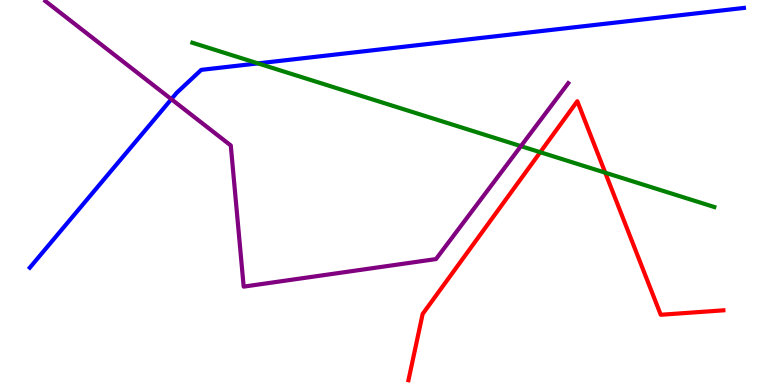[{'lines': ['blue', 'red'], 'intersections': []}, {'lines': ['green', 'red'], 'intersections': [{'x': 6.97, 'y': 6.05}, {'x': 7.81, 'y': 5.51}]}, {'lines': ['purple', 'red'], 'intersections': []}, {'lines': ['blue', 'green'], 'intersections': [{'x': 3.33, 'y': 8.35}]}, {'lines': ['blue', 'purple'], 'intersections': [{'x': 2.21, 'y': 7.42}]}, {'lines': ['green', 'purple'], 'intersections': [{'x': 6.72, 'y': 6.2}]}]